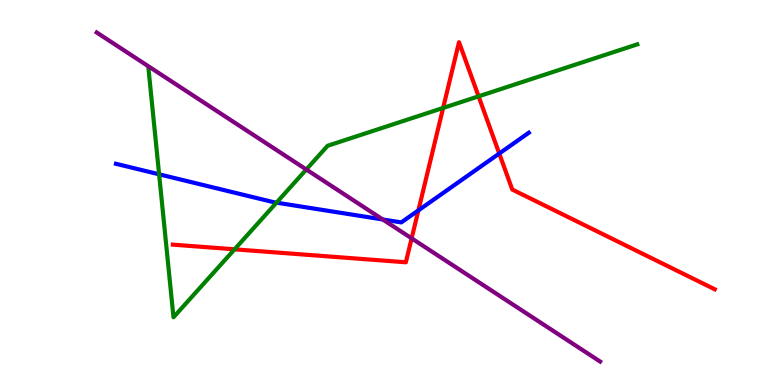[{'lines': ['blue', 'red'], 'intersections': [{'x': 5.4, 'y': 4.54}, {'x': 6.44, 'y': 6.01}]}, {'lines': ['green', 'red'], 'intersections': [{'x': 3.03, 'y': 3.52}, {'x': 5.72, 'y': 7.2}, {'x': 6.18, 'y': 7.5}]}, {'lines': ['purple', 'red'], 'intersections': [{'x': 5.31, 'y': 3.81}]}, {'lines': ['blue', 'green'], 'intersections': [{'x': 2.05, 'y': 5.47}, {'x': 3.57, 'y': 4.74}]}, {'lines': ['blue', 'purple'], 'intersections': [{'x': 4.94, 'y': 4.3}]}, {'lines': ['green', 'purple'], 'intersections': [{'x': 3.95, 'y': 5.6}]}]